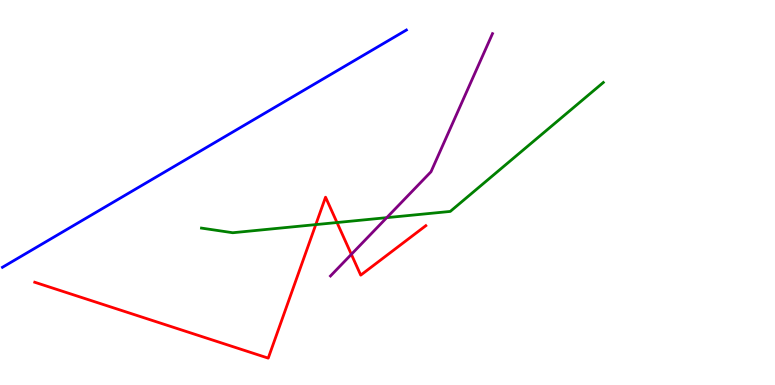[{'lines': ['blue', 'red'], 'intersections': []}, {'lines': ['green', 'red'], 'intersections': [{'x': 4.07, 'y': 4.17}, {'x': 4.35, 'y': 4.22}]}, {'lines': ['purple', 'red'], 'intersections': [{'x': 4.53, 'y': 3.39}]}, {'lines': ['blue', 'green'], 'intersections': []}, {'lines': ['blue', 'purple'], 'intersections': []}, {'lines': ['green', 'purple'], 'intersections': [{'x': 4.99, 'y': 4.35}]}]